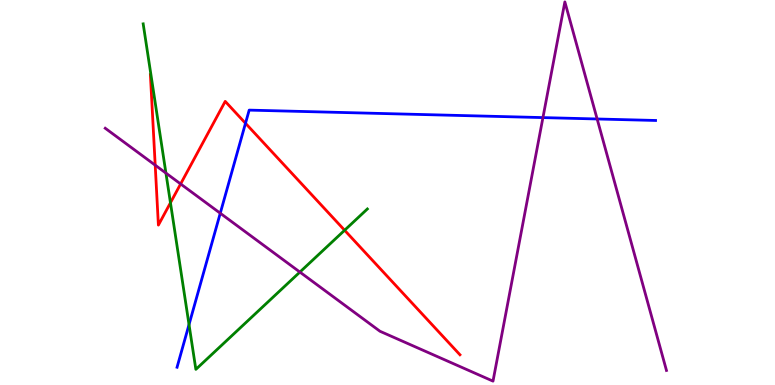[{'lines': ['blue', 'red'], 'intersections': [{'x': 3.17, 'y': 6.8}]}, {'lines': ['green', 'red'], 'intersections': [{'x': 2.2, 'y': 4.73}, {'x': 4.45, 'y': 4.02}]}, {'lines': ['purple', 'red'], 'intersections': [{'x': 2.0, 'y': 5.71}, {'x': 2.33, 'y': 5.22}]}, {'lines': ['blue', 'green'], 'intersections': [{'x': 2.44, 'y': 1.57}]}, {'lines': ['blue', 'purple'], 'intersections': [{'x': 2.84, 'y': 4.46}, {'x': 7.01, 'y': 6.95}, {'x': 7.71, 'y': 6.91}]}, {'lines': ['green', 'purple'], 'intersections': [{'x': 2.14, 'y': 5.5}, {'x': 3.87, 'y': 2.93}]}]